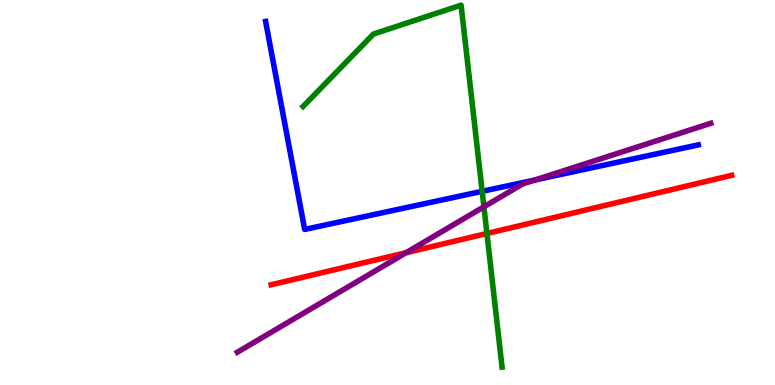[{'lines': ['blue', 'red'], 'intersections': []}, {'lines': ['green', 'red'], 'intersections': [{'x': 6.28, 'y': 3.94}]}, {'lines': ['purple', 'red'], 'intersections': [{'x': 5.24, 'y': 3.44}]}, {'lines': ['blue', 'green'], 'intersections': [{'x': 6.22, 'y': 5.03}]}, {'lines': ['blue', 'purple'], 'intersections': [{'x': 6.91, 'y': 5.33}]}, {'lines': ['green', 'purple'], 'intersections': [{'x': 6.24, 'y': 4.63}]}]